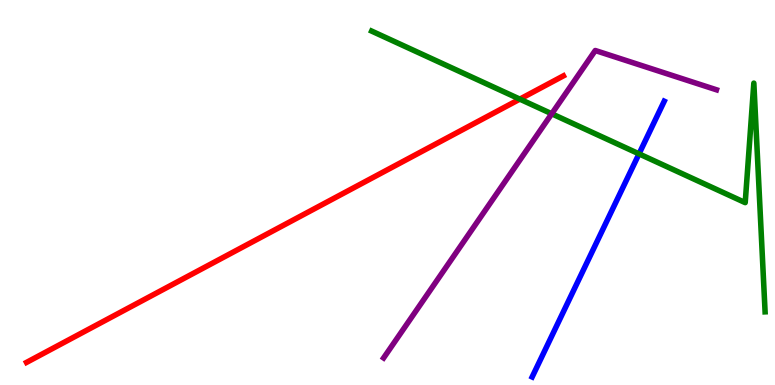[{'lines': ['blue', 'red'], 'intersections': []}, {'lines': ['green', 'red'], 'intersections': [{'x': 6.71, 'y': 7.43}]}, {'lines': ['purple', 'red'], 'intersections': []}, {'lines': ['blue', 'green'], 'intersections': [{'x': 8.25, 'y': 6.0}]}, {'lines': ['blue', 'purple'], 'intersections': []}, {'lines': ['green', 'purple'], 'intersections': [{'x': 7.12, 'y': 7.04}]}]